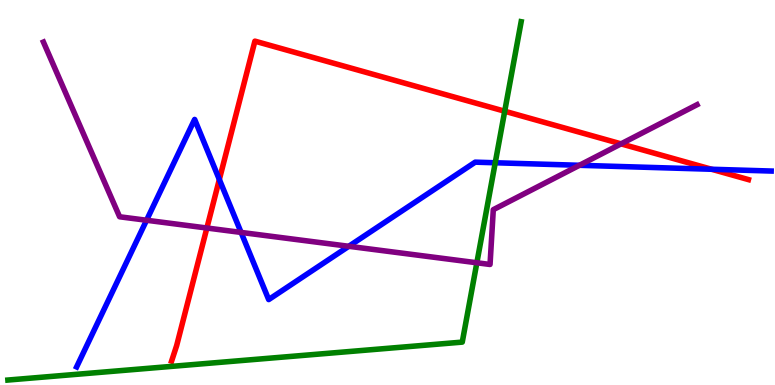[{'lines': ['blue', 'red'], 'intersections': [{'x': 2.83, 'y': 5.34}, {'x': 9.18, 'y': 5.6}]}, {'lines': ['green', 'red'], 'intersections': [{'x': 6.51, 'y': 7.11}]}, {'lines': ['purple', 'red'], 'intersections': [{'x': 2.67, 'y': 4.08}, {'x': 8.01, 'y': 6.26}]}, {'lines': ['blue', 'green'], 'intersections': [{'x': 6.39, 'y': 5.77}]}, {'lines': ['blue', 'purple'], 'intersections': [{'x': 1.89, 'y': 4.28}, {'x': 3.11, 'y': 3.96}, {'x': 4.5, 'y': 3.6}, {'x': 7.48, 'y': 5.71}]}, {'lines': ['green', 'purple'], 'intersections': [{'x': 6.15, 'y': 3.17}]}]